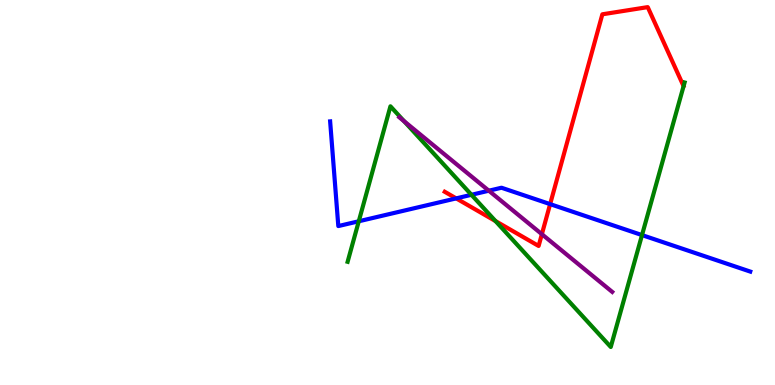[{'lines': ['blue', 'red'], 'intersections': [{'x': 5.89, 'y': 4.85}, {'x': 7.1, 'y': 4.7}]}, {'lines': ['green', 'red'], 'intersections': [{'x': 6.39, 'y': 4.26}]}, {'lines': ['purple', 'red'], 'intersections': [{'x': 6.99, 'y': 3.92}]}, {'lines': ['blue', 'green'], 'intersections': [{'x': 4.63, 'y': 4.25}, {'x': 6.08, 'y': 4.94}, {'x': 8.28, 'y': 3.89}]}, {'lines': ['blue', 'purple'], 'intersections': [{'x': 6.31, 'y': 5.05}]}, {'lines': ['green', 'purple'], 'intersections': [{'x': 5.21, 'y': 6.85}]}]